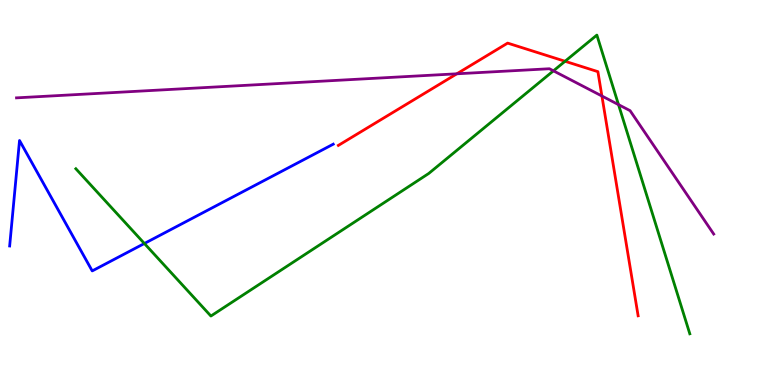[{'lines': ['blue', 'red'], 'intersections': []}, {'lines': ['green', 'red'], 'intersections': [{'x': 7.29, 'y': 8.41}]}, {'lines': ['purple', 'red'], 'intersections': [{'x': 5.89, 'y': 8.08}, {'x': 7.77, 'y': 7.51}]}, {'lines': ['blue', 'green'], 'intersections': [{'x': 1.86, 'y': 3.68}]}, {'lines': ['blue', 'purple'], 'intersections': []}, {'lines': ['green', 'purple'], 'intersections': [{'x': 7.14, 'y': 8.16}, {'x': 7.98, 'y': 7.28}]}]